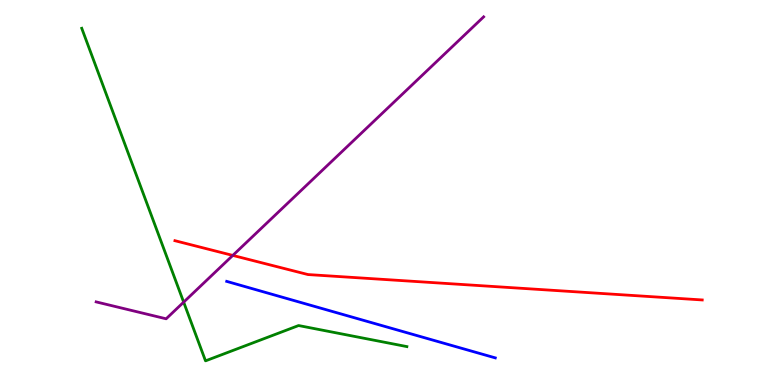[{'lines': ['blue', 'red'], 'intersections': []}, {'lines': ['green', 'red'], 'intersections': []}, {'lines': ['purple', 'red'], 'intersections': [{'x': 3.0, 'y': 3.37}]}, {'lines': ['blue', 'green'], 'intersections': []}, {'lines': ['blue', 'purple'], 'intersections': []}, {'lines': ['green', 'purple'], 'intersections': [{'x': 2.37, 'y': 2.15}]}]